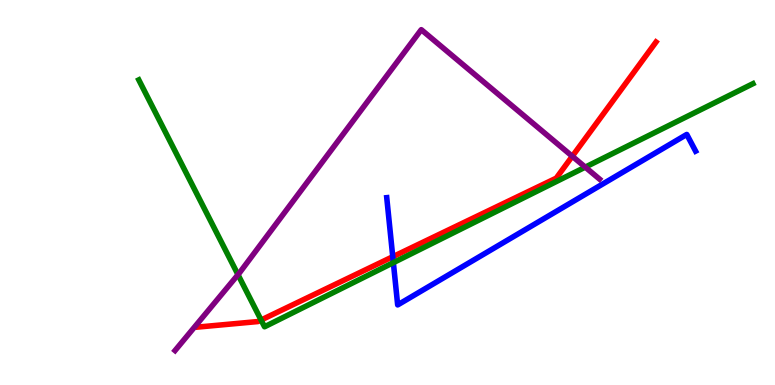[{'lines': ['blue', 'red'], 'intersections': [{'x': 5.07, 'y': 3.33}]}, {'lines': ['green', 'red'], 'intersections': [{'x': 3.37, 'y': 1.69}]}, {'lines': ['purple', 'red'], 'intersections': [{'x': 7.38, 'y': 5.94}]}, {'lines': ['blue', 'green'], 'intersections': [{'x': 5.08, 'y': 3.18}]}, {'lines': ['blue', 'purple'], 'intersections': []}, {'lines': ['green', 'purple'], 'intersections': [{'x': 3.07, 'y': 2.87}, {'x': 7.55, 'y': 5.66}]}]